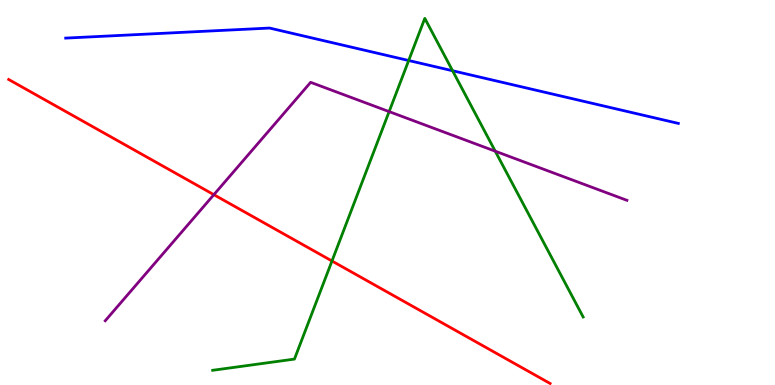[{'lines': ['blue', 'red'], 'intersections': []}, {'lines': ['green', 'red'], 'intersections': [{'x': 4.28, 'y': 3.22}]}, {'lines': ['purple', 'red'], 'intersections': [{'x': 2.76, 'y': 4.94}]}, {'lines': ['blue', 'green'], 'intersections': [{'x': 5.27, 'y': 8.43}, {'x': 5.84, 'y': 8.16}]}, {'lines': ['blue', 'purple'], 'intersections': []}, {'lines': ['green', 'purple'], 'intersections': [{'x': 5.02, 'y': 7.1}, {'x': 6.39, 'y': 6.07}]}]